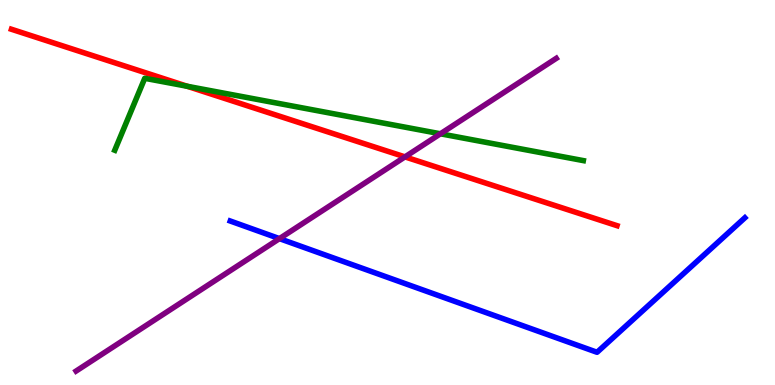[{'lines': ['blue', 'red'], 'intersections': []}, {'lines': ['green', 'red'], 'intersections': [{'x': 2.42, 'y': 7.76}]}, {'lines': ['purple', 'red'], 'intersections': [{'x': 5.23, 'y': 5.93}]}, {'lines': ['blue', 'green'], 'intersections': []}, {'lines': ['blue', 'purple'], 'intersections': [{'x': 3.61, 'y': 3.8}]}, {'lines': ['green', 'purple'], 'intersections': [{'x': 5.68, 'y': 6.52}]}]